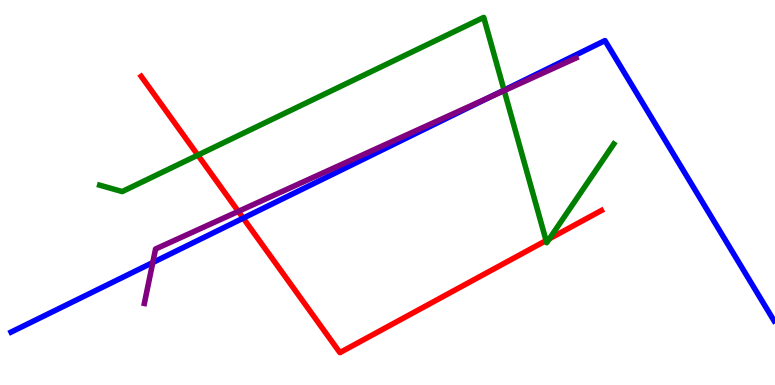[{'lines': ['blue', 'red'], 'intersections': [{'x': 3.14, 'y': 4.33}]}, {'lines': ['green', 'red'], 'intersections': [{'x': 2.55, 'y': 5.97}, {'x': 7.05, 'y': 3.75}, {'x': 7.09, 'y': 3.8}]}, {'lines': ['purple', 'red'], 'intersections': [{'x': 3.08, 'y': 4.51}]}, {'lines': ['blue', 'green'], 'intersections': [{'x': 6.5, 'y': 7.66}]}, {'lines': ['blue', 'purple'], 'intersections': [{'x': 1.97, 'y': 3.18}, {'x': 6.31, 'y': 7.47}]}, {'lines': ['green', 'purple'], 'intersections': [{'x': 6.51, 'y': 7.65}]}]